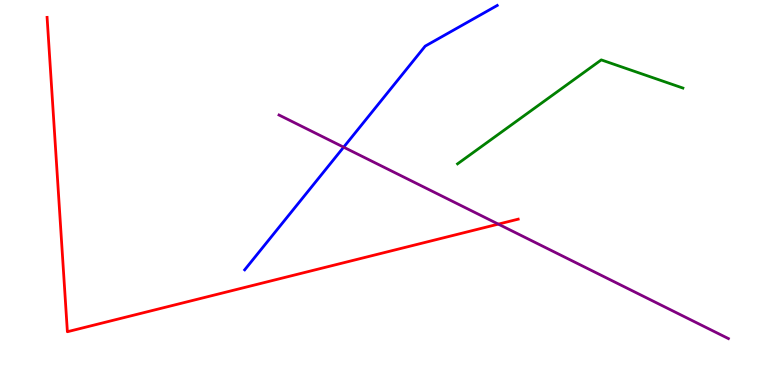[{'lines': ['blue', 'red'], 'intersections': []}, {'lines': ['green', 'red'], 'intersections': []}, {'lines': ['purple', 'red'], 'intersections': [{'x': 6.43, 'y': 4.18}]}, {'lines': ['blue', 'green'], 'intersections': []}, {'lines': ['blue', 'purple'], 'intersections': [{'x': 4.43, 'y': 6.18}]}, {'lines': ['green', 'purple'], 'intersections': []}]